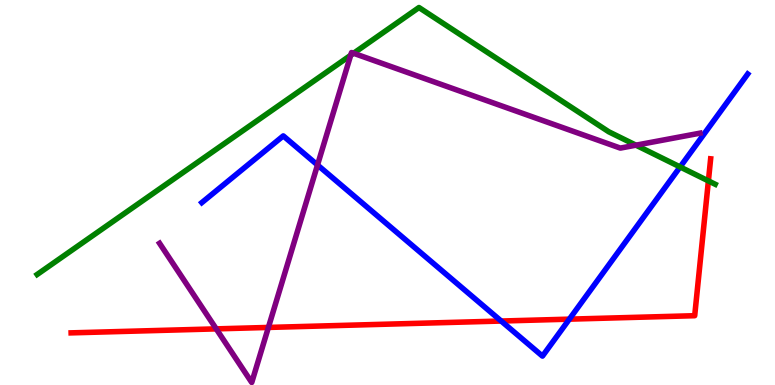[{'lines': ['blue', 'red'], 'intersections': [{'x': 6.47, 'y': 1.66}, {'x': 7.35, 'y': 1.71}]}, {'lines': ['green', 'red'], 'intersections': [{'x': 9.14, 'y': 5.3}]}, {'lines': ['purple', 'red'], 'intersections': [{'x': 2.79, 'y': 1.46}, {'x': 3.46, 'y': 1.5}]}, {'lines': ['blue', 'green'], 'intersections': [{'x': 8.78, 'y': 5.66}]}, {'lines': ['blue', 'purple'], 'intersections': [{'x': 4.1, 'y': 5.71}]}, {'lines': ['green', 'purple'], 'intersections': [{'x': 4.53, 'y': 8.56}, {'x': 4.56, 'y': 8.62}, {'x': 8.21, 'y': 6.23}]}]